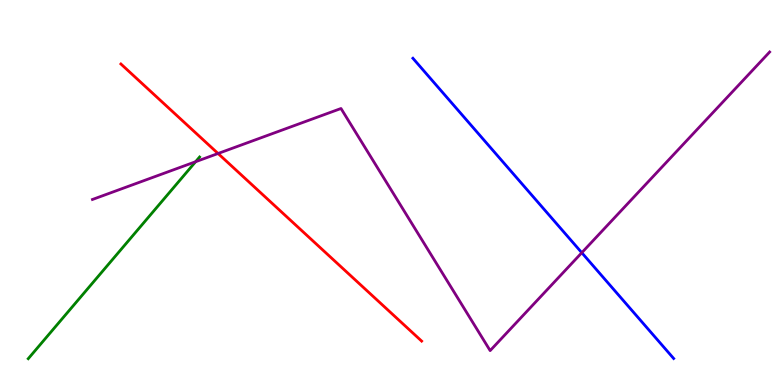[{'lines': ['blue', 'red'], 'intersections': []}, {'lines': ['green', 'red'], 'intersections': []}, {'lines': ['purple', 'red'], 'intersections': [{'x': 2.81, 'y': 6.01}]}, {'lines': ['blue', 'green'], 'intersections': []}, {'lines': ['blue', 'purple'], 'intersections': [{'x': 7.51, 'y': 3.44}]}, {'lines': ['green', 'purple'], 'intersections': [{'x': 2.52, 'y': 5.8}]}]